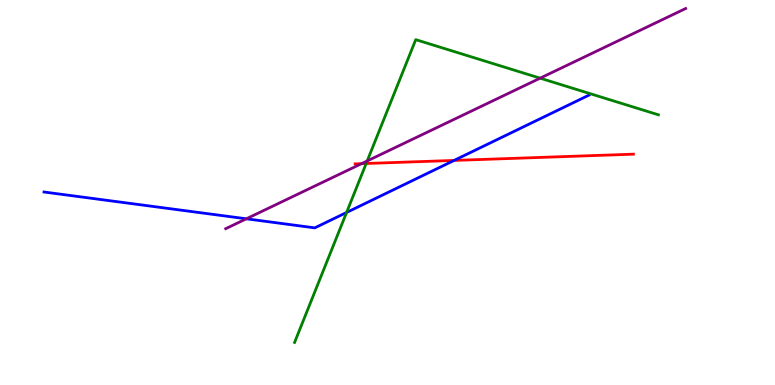[{'lines': ['blue', 'red'], 'intersections': [{'x': 5.86, 'y': 5.83}]}, {'lines': ['green', 'red'], 'intersections': [{'x': 4.72, 'y': 5.75}]}, {'lines': ['purple', 'red'], 'intersections': [{'x': 4.67, 'y': 5.75}]}, {'lines': ['blue', 'green'], 'intersections': [{'x': 4.47, 'y': 4.48}]}, {'lines': ['blue', 'purple'], 'intersections': [{'x': 3.18, 'y': 4.32}]}, {'lines': ['green', 'purple'], 'intersections': [{'x': 4.74, 'y': 5.82}, {'x': 6.97, 'y': 7.97}]}]